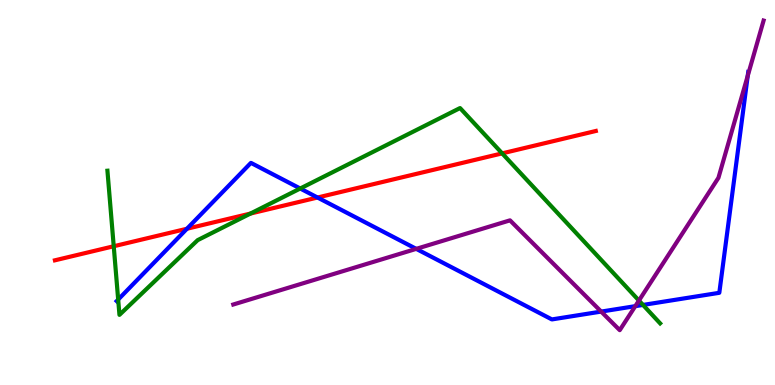[{'lines': ['blue', 'red'], 'intersections': [{'x': 2.41, 'y': 4.06}, {'x': 4.1, 'y': 4.87}]}, {'lines': ['green', 'red'], 'intersections': [{'x': 1.47, 'y': 3.6}, {'x': 3.23, 'y': 4.45}, {'x': 6.48, 'y': 6.02}]}, {'lines': ['purple', 'red'], 'intersections': []}, {'lines': ['blue', 'green'], 'intersections': [{'x': 1.52, 'y': 2.22}, {'x': 3.87, 'y': 5.1}, {'x': 8.3, 'y': 2.08}]}, {'lines': ['blue', 'purple'], 'intersections': [{'x': 5.37, 'y': 3.54}, {'x': 7.76, 'y': 1.91}, {'x': 8.2, 'y': 2.05}, {'x': 9.65, 'y': 8.03}]}, {'lines': ['green', 'purple'], 'intersections': [{'x': 8.24, 'y': 2.19}]}]